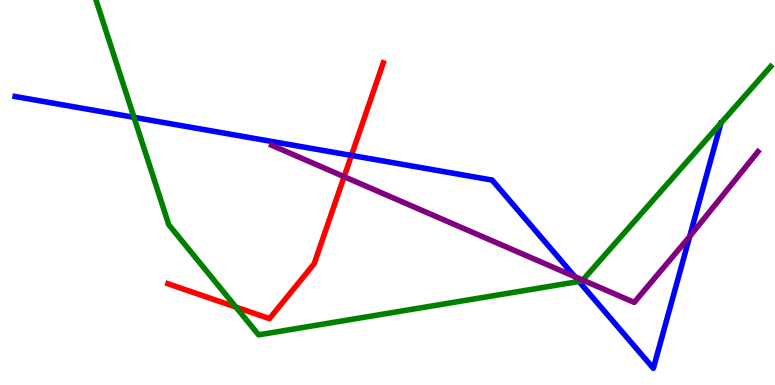[{'lines': ['blue', 'red'], 'intersections': [{'x': 4.53, 'y': 5.96}]}, {'lines': ['green', 'red'], 'intersections': [{'x': 3.04, 'y': 2.02}]}, {'lines': ['purple', 'red'], 'intersections': [{'x': 4.44, 'y': 5.41}]}, {'lines': ['blue', 'green'], 'intersections': [{'x': 1.73, 'y': 6.95}, {'x': 7.47, 'y': 2.69}]}, {'lines': ['blue', 'purple'], 'intersections': [{'x': 7.42, 'y': 2.81}, {'x': 8.9, 'y': 3.86}]}, {'lines': ['green', 'purple'], 'intersections': [{'x': 7.52, 'y': 2.73}]}]